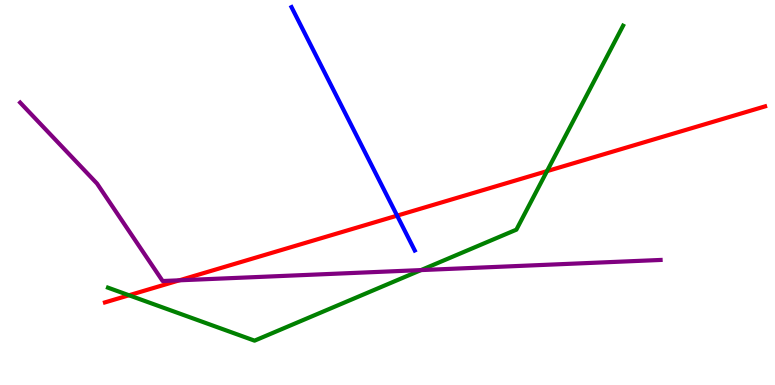[{'lines': ['blue', 'red'], 'intersections': [{'x': 5.12, 'y': 4.4}]}, {'lines': ['green', 'red'], 'intersections': [{'x': 1.66, 'y': 2.33}, {'x': 7.06, 'y': 5.55}]}, {'lines': ['purple', 'red'], 'intersections': [{'x': 2.31, 'y': 2.72}]}, {'lines': ['blue', 'green'], 'intersections': []}, {'lines': ['blue', 'purple'], 'intersections': []}, {'lines': ['green', 'purple'], 'intersections': [{'x': 5.43, 'y': 2.98}]}]